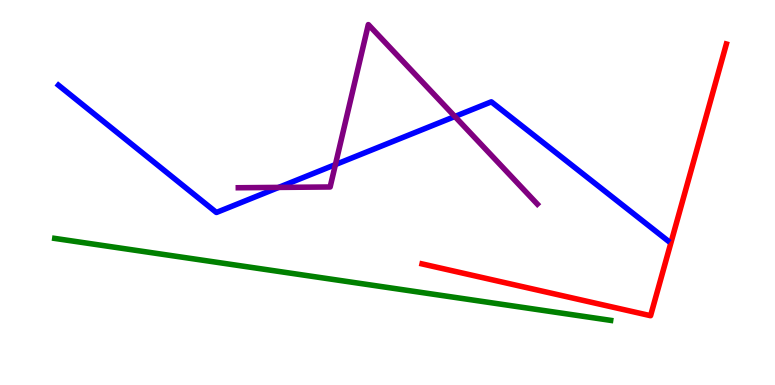[{'lines': ['blue', 'red'], 'intersections': []}, {'lines': ['green', 'red'], 'intersections': []}, {'lines': ['purple', 'red'], 'intersections': []}, {'lines': ['blue', 'green'], 'intersections': []}, {'lines': ['blue', 'purple'], 'intersections': [{'x': 3.6, 'y': 5.13}, {'x': 4.33, 'y': 5.73}, {'x': 5.87, 'y': 6.97}]}, {'lines': ['green', 'purple'], 'intersections': []}]